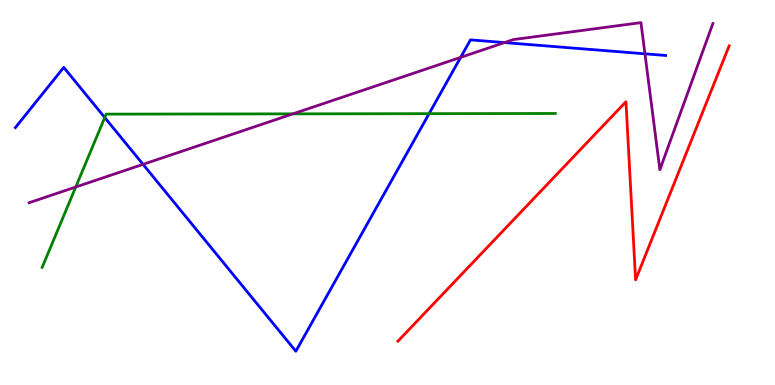[{'lines': ['blue', 'red'], 'intersections': []}, {'lines': ['green', 'red'], 'intersections': []}, {'lines': ['purple', 'red'], 'intersections': []}, {'lines': ['blue', 'green'], 'intersections': [{'x': 1.35, 'y': 6.95}, {'x': 5.54, 'y': 7.05}]}, {'lines': ['blue', 'purple'], 'intersections': [{'x': 1.85, 'y': 5.73}, {'x': 5.94, 'y': 8.51}, {'x': 6.51, 'y': 8.89}, {'x': 8.32, 'y': 8.6}]}, {'lines': ['green', 'purple'], 'intersections': [{'x': 0.977, 'y': 5.14}, {'x': 3.78, 'y': 7.04}]}]